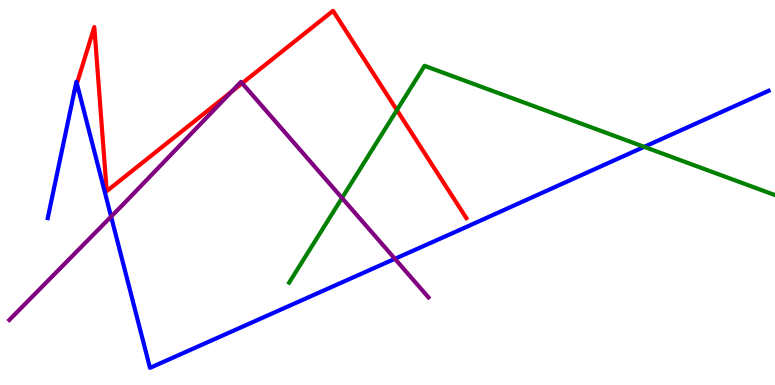[{'lines': ['blue', 'red'], 'intersections': [{'x': 0.992, 'y': 7.83}]}, {'lines': ['green', 'red'], 'intersections': [{'x': 5.12, 'y': 7.14}]}, {'lines': ['purple', 'red'], 'intersections': [{'x': 2.99, 'y': 7.62}, {'x': 3.12, 'y': 7.84}]}, {'lines': ['blue', 'green'], 'intersections': [{'x': 8.31, 'y': 6.19}]}, {'lines': ['blue', 'purple'], 'intersections': [{'x': 1.43, 'y': 4.37}, {'x': 5.1, 'y': 3.28}]}, {'lines': ['green', 'purple'], 'intersections': [{'x': 4.41, 'y': 4.86}]}]